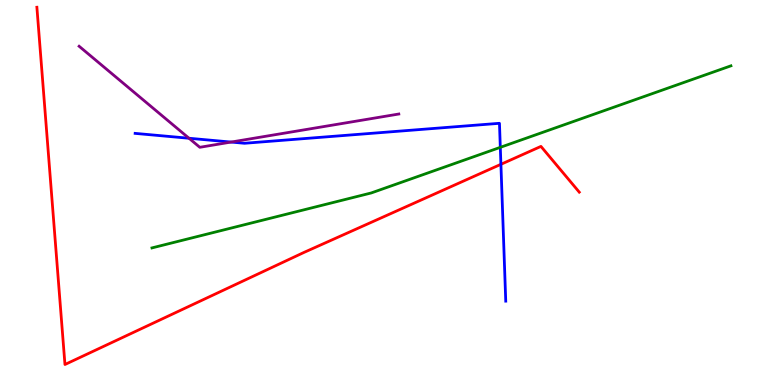[{'lines': ['blue', 'red'], 'intersections': [{'x': 6.46, 'y': 5.73}]}, {'lines': ['green', 'red'], 'intersections': []}, {'lines': ['purple', 'red'], 'intersections': []}, {'lines': ['blue', 'green'], 'intersections': [{'x': 6.46, 'y': 6.17}]}, {'lines': ['blue', 'purple'], 'intersections': [{'x': 2.44, 'y': 6.41}, {'x': 2.98, 'y': 6.31}]}, {'lines': ['green', 'purple'], 'intersections': []}]